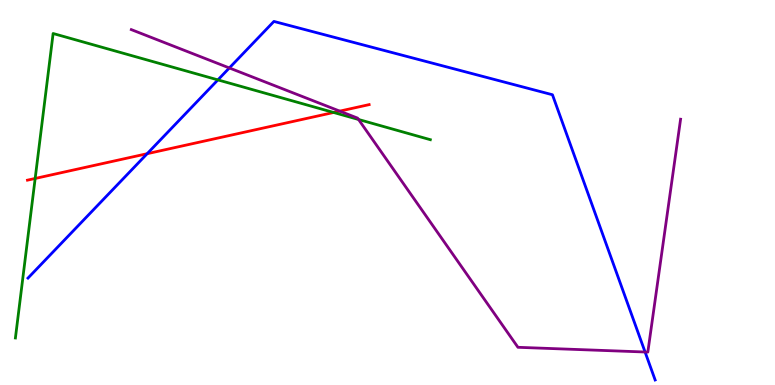[{'lines': ['blue', 'red'], 'intersections': [{'x': 1.9, 'y': 6.01}]}, {'lines': ['green', 'red'], 'intersections': [{'x': 0.454, 'y': 5.36}, {'x': 4.31, 'y': 7.08}]}, {'lines': ['purple', 'red'], 'intersections': [{'x': 4.38, 'y': 7.11}]}, {'lines': ['blue', 'green'], 'intersections': [{'x': 2.81, 'y': 7.92}]}, {'lines': ['blue', 'purple'], 'intersections': [{'x': 2.96, 'y': 8.24}, {'x': 8.32, 'y': 0.857}]}, {'lines': ['green', 'purple'], 'intersections': [{'x': 4.63, 'y': 6.9}]}]